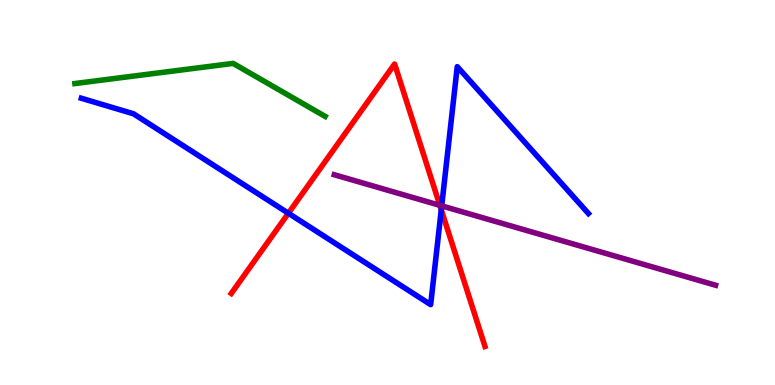[{'lines': ['blue', 'red'], 'intersections': [{'x': 3.72, 'y': 4.46}, {'x': 5.69, 'y': 4.55}]}, {'lines': ['green', 'red'], 'intersections': []}, {'lines': ['purple', 'red'], 'intersections': [{'x': 5.68, 'y': 4.67}]}, {'lines': ['blue', 'green'], 'intersections': []}, {'lines': ['blue', 'purple'], 'intersections': [{'x': 5.7, 'y': 4.65}]}, {'lines': ['green', 'purple'], 'intersections': []}]